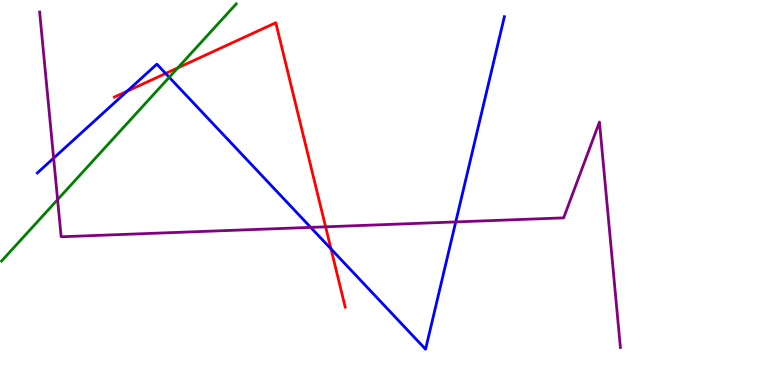[{'lines': ['blue', 'red'], 'intersections': [{'x': 1.64, 'y': 7.63}, {'x': 2.14, 'y': 8.09}, {'x': 4.27, 'y': 3.53}]}, {'lines': ['green', 'red'], 'intersections': [{'x': 2.29, 'y': 8.24}]}, {'lines': ['purple', 'red'], 'intersections': [{'x': 4.2, 'y': 4.11}]}, {'lines': ['blue', 'green'], 'intersections': [{'x': 2.18, 'y': 7.99}]}, {'lines': ['blue', 'purple'], 'intersections': [{'x': 0.692, 'y': 5.89}, {'x': 4.01, 'y': 4.09}, {'x': 5.88, 'y': 4.24}]}, {'lines': ['green', 'purple'], 'intersections': [{'x': 0.743, 'y': 4.81}]}]